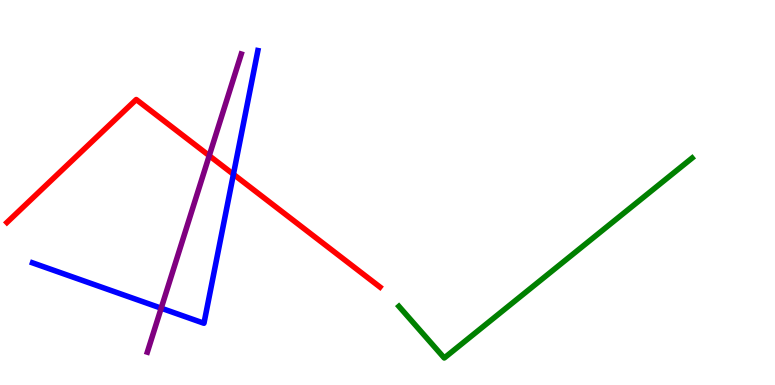[{'lines': ['blue', 'red'], 'intersections': [{'x': 3.01, 'y': 5.47}]}, {'lines': ['green', 'red'], 'intersections': []}, {'lines': ['purple', 'red'], 'intersections': [{'x': 2.7, 'y': 5.96}]}, {'lines': ['blue', 'green'], 'intersections': []}, {'lines': ['blue', 'purple'], 'intersections': [{'x': 2.08, 'y': 2.0}]}, {'lines': ['green', 'purple'], 'intersections': []}]